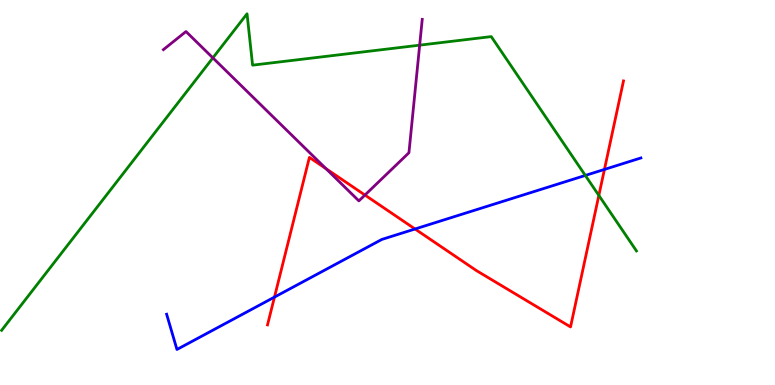[{'lines': ['blue', 'red'], 'intersections': [{'x': 3.54, 'y': 2.28}, {'x': 5.36, 'y': 4.05}, {'x': 7.8, 'y': 5.6}]}, {'lines': ['green', 'red'], 'intersections': [{'x': 7.73, 'y': 4.92}]}, {'lines': ['purple', 'red'], 'intersections': [{'x': 4.21, 'y': 5.62}, {'x': 4.71, 'y': 4.93}]}, {'lines': ['blue', 'green'], 'intersections': [{'x': 7.55, 'y': 5.44}]}, {'lines': ['blue', 'purple'], 'intersections': []}, {'lines': ['green', 'purple'], 'intersections': [{'x': 2.75, 'y': 8.5}, {'x': 5.42, 'y': 8.83}]}]